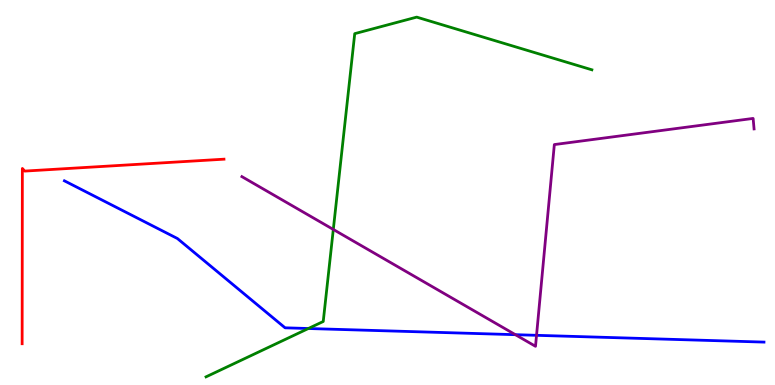[{'lines': ['blue', 'red'], 'intersections': []}, {'lines': ['green', 'red'], 'intersections': []}, {'lines': ['purple', 'red'], 'intersections': []}, {'lines': ['blue', 'green'], 'intersections': [{'x': 3.98, 'y': 1.47}]}, {'lines': ['blue', 'purple'], 'intersections': [{'x': 6.65, 'y': 1.31}, {'x': 6.92, 'y': 1.29}]}, {'lines': ['green', 'purple'], 'intersections': [{'x': 4.3, 'y': 4.04}]}]